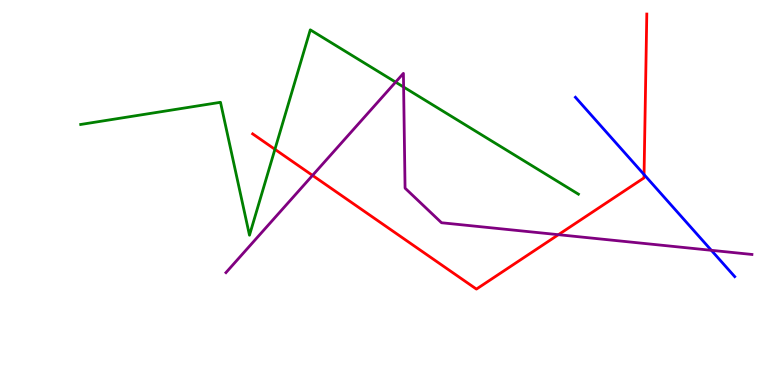[{'lines': ['blue', 'red'], 'intersections': [{'x': 8.31, 'y': 5.47}]}, {'lines': ['green', 'red'], 'intersections': [{'x': 3.55, 'y': 6.12}]}, {'lines': ['purple', 'red'], 'intersections': [{'x': 4.03, 'y': 5.44}, {'x': 7.21, 'y': 3.9}]}, {'lines': ['blue', 'green'], 'intersections': []}, {'lines': ['blue', 'purple'], 'intersections': [{'x': 9.18, 'y': 3.5}]}, {'lines': ['green', 'purple'], 'intersections': [{'x': 5.1, 'y': 7.87}, {'x': 5.21, 'y': 7.74}]}]